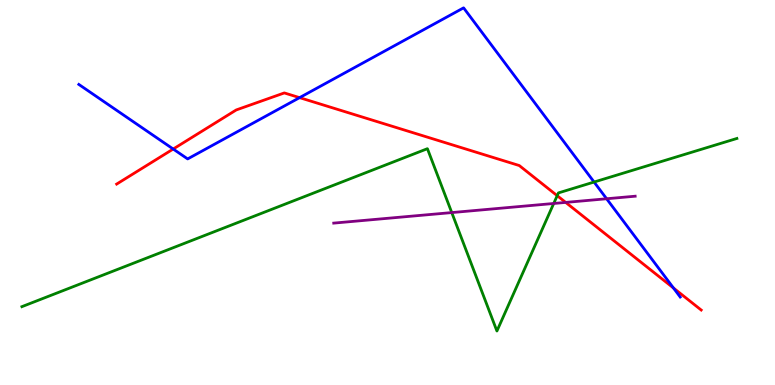[{'lines': ['blue', 'red'], 'intersections': [{'x': 2.23, 'y': 6.13}, {'x': 3.87, 'y': 7.46}, {'x': 8.69, 'y': 2.52}]}, {'lines': ['green', 'red'], 'intersections': [{'x': 7.19, 'y': 4.92}]}, {'lines': ['purple', 'red'], 'intersections': [{'x': 7.3, 'y': 4.74}]}, {'lines': ['blue', 'green'], 'intersections': [{'x': 7.67, 'y': 5.27}]}, {'lines': ['blue', 'purple'], 'intersections': [{'x': 7.83, 'y': 4.84}]}, {'lines': ['green', 'purple'], 'intersections': [{'x': 5.83, 'y': 4.48}, {'x': 7.14, 'y': 4.71}]}]